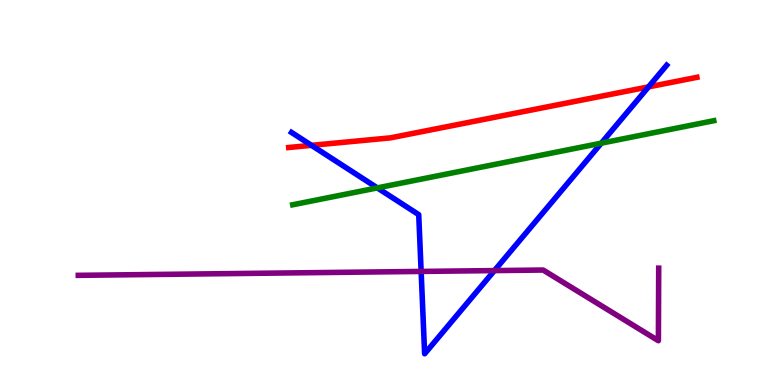[{'lines': ['blue', 'red'], 'intersections': [{'x': 4.02, 'y': 6.22}, {'x': 8.37, 'y': 7.74}]}, {'lines': ['green', 'red'], 'intersections': []}, {'lines': ['purple', 'red'], 'intersections': []}, {'lines': ['blue', 'green'], 'intersections': [{'x': 4.87, 'y': 5.12}, {'x': 7.76, 'y': 6.28}]}, {'lines': ['blue', 'purple'], 'intersections': [{'x': 5.43, 'y': 2.95}, {'x': 6.38, 'y': 2.97}]}, {'lines': ['green', 'purple'], 'intersections': []}]